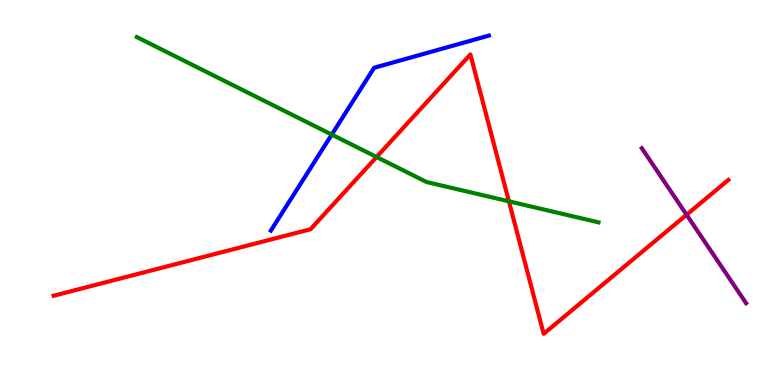[{'lines': ['blue', 'red'], 'intersections': []}, {'lines': ['green', 'red'], 'intersections': [{'x': 4.86, 'y': 5.92}, {'x': 6.57, 'y': 4.77}]}, {'lines': ['purple', 'red'], 'intersections': [{'x': 8.86, 'y': 4.42}]}, {'lines': ['blue', 'green'], 'intersections': [{'x': 4.28, 'y': 6.5}]}, {'lines': ['blue', 'purple'], 'intersections': []}, {'lines': ['green', 'purple'], 'intersections': []}]